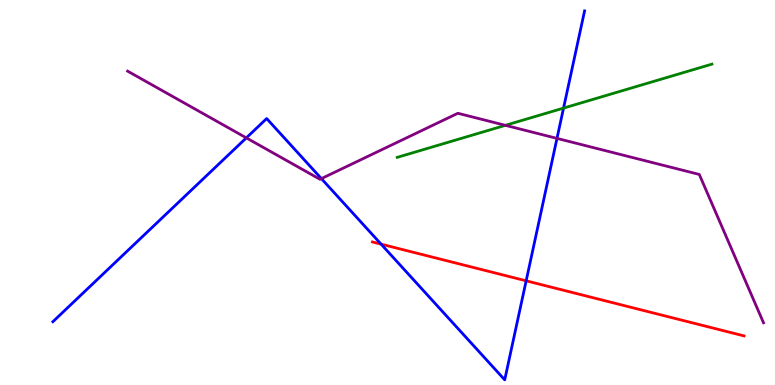[{'lines': ['blue', 'red'], 'intersections': [{'x': 4.92, 'y': 3.66}, {'x': 6.79, 'y': 2.71}]}, {'lines': ['green', 'red'], 'intersections': []}, {'lines': ['purple', 'red'], 'intersections': []}, {'lines': ['blue', 'green'], 'intersections': [{'x': 7.27, 'y': 7.19}]}, {'lines': ['blue', 'purple'], 'intersections': [{'x': 3.18, 'y': 6.42}, {'x': 4.15, 'y': 5.36}, {'x': 7.19, 'y': 6.41}]}, {'lines': ['green', 'purple'], 'intersections': [{'x': 6.52, 'y': 6.74}]}]